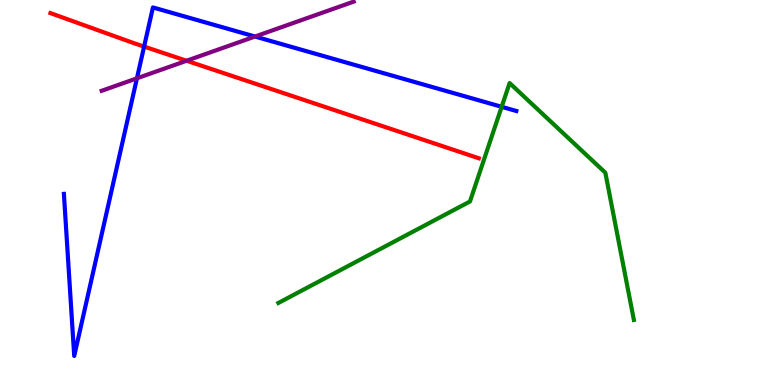[{'lines': ['blue', 'red'], 'intersections': [{'x': 1.86, 'y': 8.79}]}, {'lines': ['green', 'red'], 'intersections': []}, {'lines': ['purple', 'red'], 'intersections': [{'x': 2.41, 'y': 8.42}]}, {'lines': ['blue', 'green'], 'intersections': [{'x': 6.47, 'y': 7.23}]}, {'lines': ['blue', 'purple'], 'intersections': [{'x': 1.77, 'y': 7.97}, {'x': 3.29, 'y': 9.05}]}, {'lines': ['green', 'purple'], 'intersections': []}]